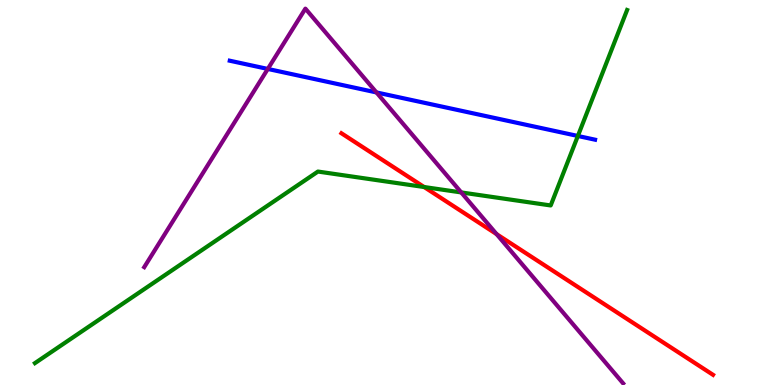[{'lines': ['blue', 'red'], 'intersections': []}, {'lines': ['green', 'red'], 'intersections': [{'x': 5.47, 'y': 5.14}]}, {'lines': ['purple', 'red'], 'intersections': [{'x': 6.41, 'y': 3.92}]}, {'lines': ['blue', 'green'], 'intersections': [{'x': 7.46, 'y': 6.47}]}, {'lines': ['blue', 'purple'], 'intersections': [{'x': 3.46, 'y': 8.21}, {'x': 4.86, 'y': 7.6}]}, {'lines': ['green', 'purple'], 'intersections': [{'x': 5.95, 'y': 5.0}]}]